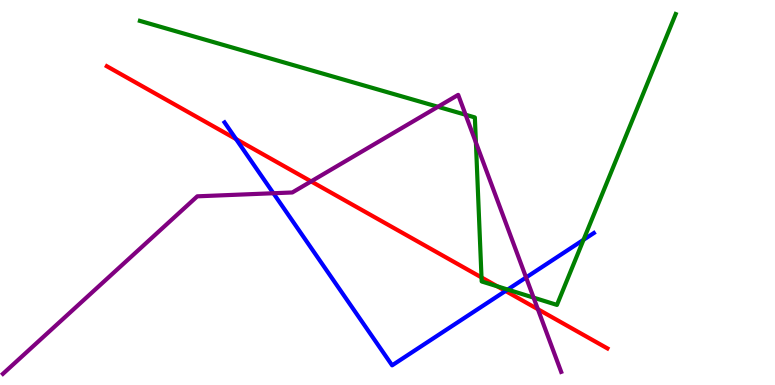[{'lines': ['blue', 'red'], 'intersections': [{'x': 3.05, 'y': 6.39}, {'x': 6.52, 'y': 2.44}]}, {'lines': ['green', 'red'], 'intersections': [{'x': 6.21, 'y': 2.79}, {'x': 6.42, 'y': 2.56}]}, {'lines': ['purple', 'red'], 'intersections': [{'x': 4.01, 'y': 5.29}, {'x': 6.94, 'y': 1.97}]}, {'lines': ['blue', 'green'], 'intersections': [{'x': 6.55, 'y': 2.48}, {'x': 7.53, 'y': 3.77}]}, {'lines': ['blue', 'purple'], 'intersections': [{'x': 3.53, 'y': 4.98}, {'x': 6.79, 'y': 2.79}]}, {'lines': ['green', 'purple'], 'intersections': [{'x': 5.65, 'y': 7.23}, {'x': 6.01, 'y': 7.02}, {'x': 6.14, 'y': 6.3}, {'x': 6.88, 'y': 2.27}]}]